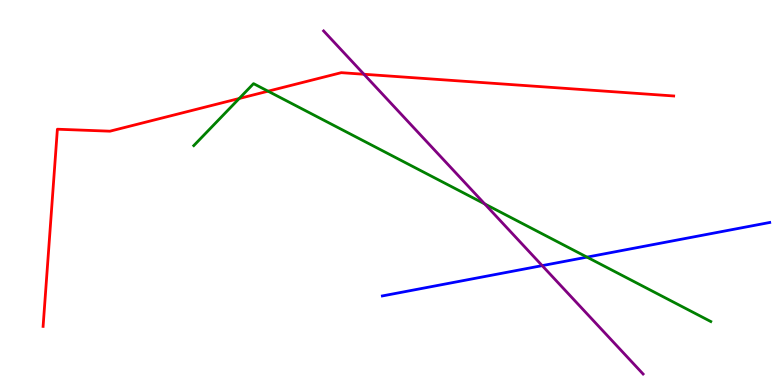[{'lines': ['blue', 'red'], 'intersections': []}, {'lines': ['green', 'red'], 'intersections': [{'x': 3.09, 'y': 7.44}, {'x': 3.46, 'y': 7.63}]}, {'lines': ['purple', 'red'], 'intersections': [{'x': 4.7, 'y': 8.07}]}, {'lines': ['blue', 'green'], 'intersections': [{'x': 7.57, 'y': 3.32}]}, {'lines': ['blue', 'purple'], 'intersections': [{'x': 7.0, 'y': 3.1}]}, {'lines': ['green', 'purple'], 'intersections': [{'x': 6.25, 'y': 4.7}]}]